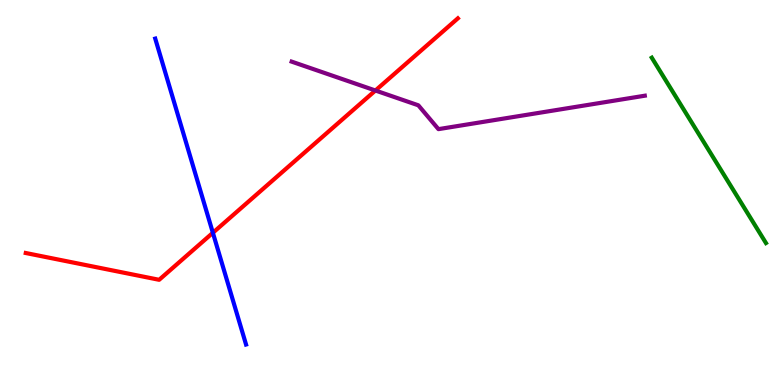[{'lines': ['blue', 'red'], 'intersections': [{'x': 2.75, 'y': 3.95}]}, {'lines': ['green', 'red'], 'intersections': []}, {'lines': ['purple', 'red'], 'intersections': [{'x': 4.84, 'y': 7.65}]}, {'lines': ['blue', 'green'], 'intersections': []}, {'lines': ['blue', 'purple'], 'intersections': []}, {'lines': ['green', 'purple'], 'intersections': []}]